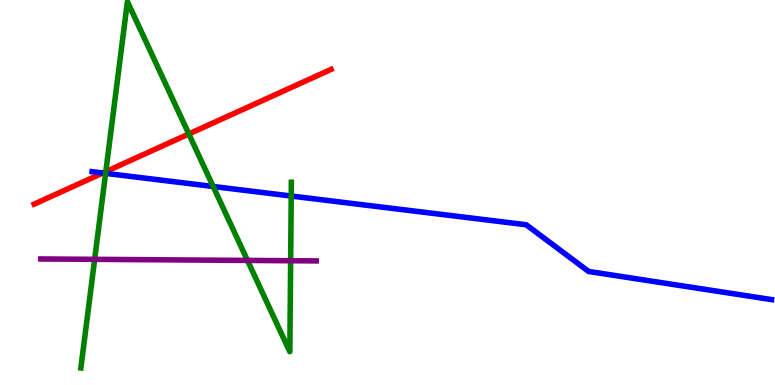[{'lines': ['blue', 'red'], 'intersections': [{'x': 1.33, 'y': 5.51}]}, {'lines': ['green', 'red'], 'intersections': [{'x': 1.37, 'y': 5.54}, {'x': 2.44, 'y': 6.52}]}, {'lines': ['purple', 'red'], 'intersections': []}, {'lines': ['blue', 'green'], 'intersections': [{'x': 1.36, 'y': 5.5}, {'x': 2.75, 'y': 5.16}, {'x': 3.76, 'y': 4.91}]}, {'lines': ['blue', 'purple'], 'intersections': []}, {'lines': ['green', 'purple'], 'intersections': [{'x': 1.22, 'y': 3.26}, {'x': 3.19, 'y': 3.24}, {'x': 3.75, 'y': 3.23}]}]